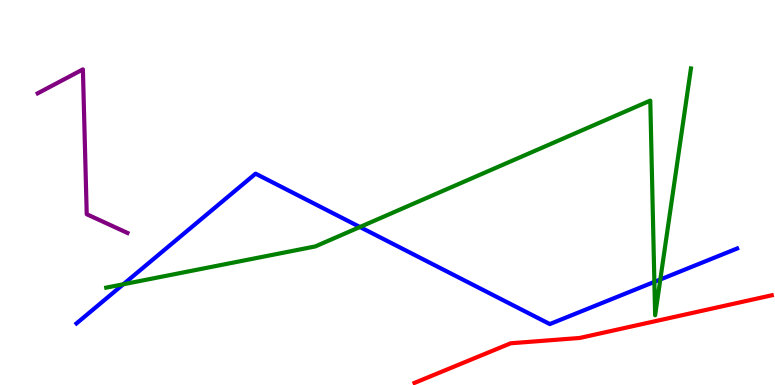[{'lines': ['blue', 'red'], 'intersections': []}, {'lines': ['green', 'red'], 'intersections': []}, {'lines': ['purple', 'red'], 'intersections': []}, {'lines': ['blue', 'green'], 'intersections': [{'x': 1.59, 'y': 2.62}, {'x': 4.64, 'y': 4.1}, {'x': 8.44, 'y': 2.68}, {'x': 8.52, 'y': 2.74}]}, {'lines': ['blue', 'purple'], 'intersections': []}, {'lines': ['green', 'purple'], 'intersections': []}]